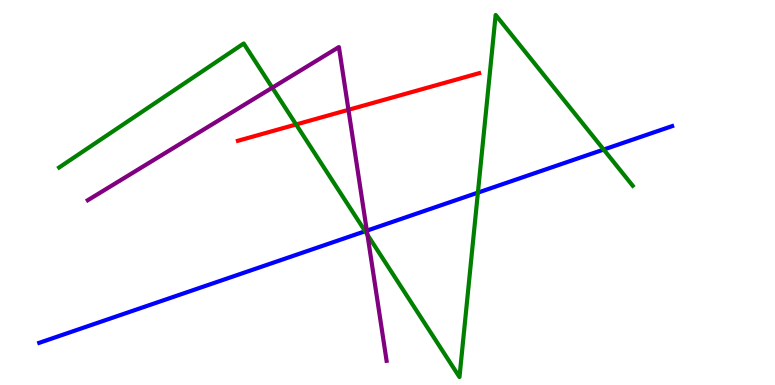[{'lines': ['blue', 'red'], 'intersections': []}, {'lines': ['green', 'red'], 'intersections': [{'x': 3.82, 'y': 6.77}]}, {'lines': ['purple', 'red'], 'intersections': [{'x': 4.5, 'y': 7.15}]}, {'lines': ['blue', 'green'], 'intersections': [{'x': 4.71, 'y': 3.99}, {'x': 6.17, 'y': 5.0}, {'x': 7.79, 'y': 6.12}]}, {'lines': ['blue', 'purple'], 'intersections': [{'x': 4.73, 'y': 4.01}]}, {'lines': ['green', 'purple'], 'intersections': [{'x': 3.51, 'y': 7.72}, {'x': 4.74, 'y': 3.9}]}]